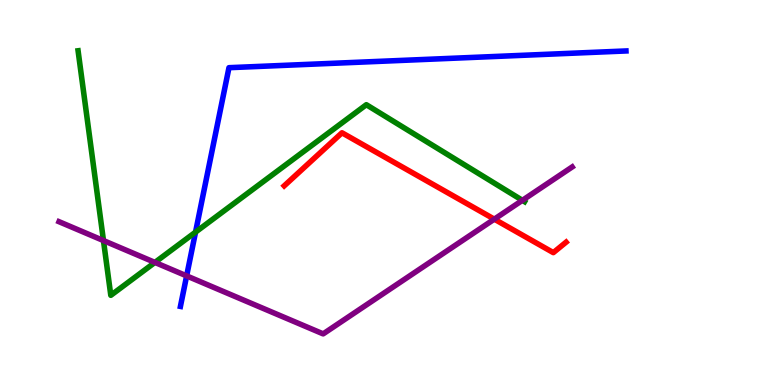[{'lines': ['blue', 'red'], 'intersections': []}, {'lines': ['green', 'red'], 'intersections': []}, {'lines': ['purple', 'red'], 'intersections': [{'x': 6.38, 'y': 4.31}]}, {'lines': ['blue', 'green'], 'intersections': [{'x': 2.52, 'y': 3.97}]}, {'lines': ['blue', 'purple'], 'intersections': [{'x': 2.41, 'y': 2.83}]}, {'lines': ['green', 'purple'], 'intersections': [{'x': 1.34, 'y': 3.75}, {'x': 2.0, 'y': 3.18}, {'x': 6.74, 'y': 4.8}]}]